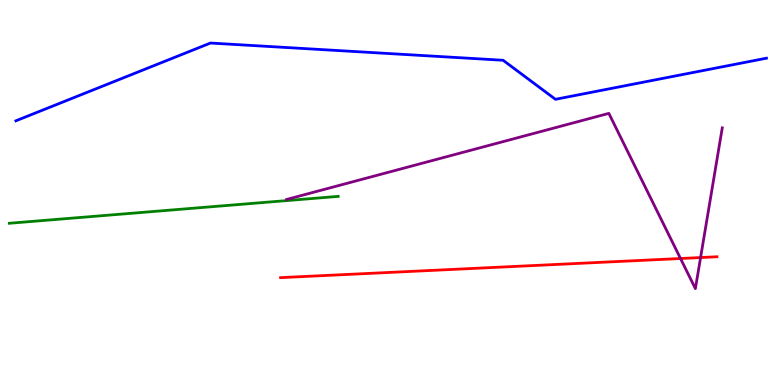[{'lines': ['blue', 'red'], 'intersections': []}, {'lines': ['green', 'red'], 'intersections': []}, {'lines': ['purple', 'red'], 'intersections': [{'x': 8.78, 'y': 3.29}, {'x': 9.04, 'y': 3.31}]}, {'lines': ['blue', 'green'], 'intersections': []}, {'lines': ['blue', 'purple'], 'intersections': []}, {'lines': ['green', 'purple'], 'intersections': []}]